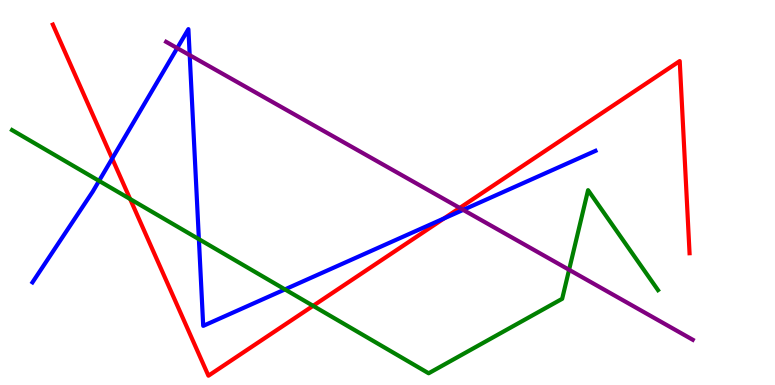[{'lines': ['blue', 'red'], 'intersections': [{'x': 1.45, 'y': 5.88}, {'x': 5.73, 'y': 4.33}]}, {'lines': ['green', 'red'], 'intersections': [{'x': 1.68, 'y': 4.83}, {'x': 4.04, 'y': 2.06}]}, {'lines': ['purple', 'red'], 'intersections': [{'x': 5.93, 'y': 4.6}]}, {'lines': ['blue', 'green'], 'intersections': [{'x': 1.28, 'y': 5.3}, {'x': 2.57, 'y': 3.79}, {'x': 3.68, 'y': 2.48}]}, {'lines': ['blue', 'purple'], 'intersections': [{'x': 2.29, 'y': 8.75}, {'x': 2.45, 'y': 8.57}, {'x': 5.98, 'y': 4.55}]}, {'lines': ['green', 'purple'], 'intersections': [{'x': 7.34, 'y': 2.99}]}]